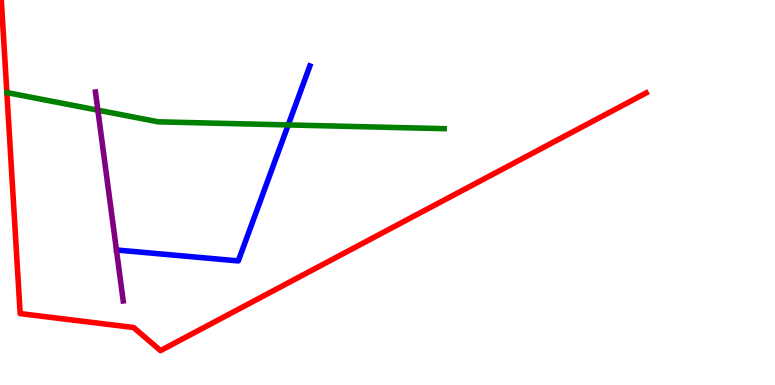[{'lines': ['blue', 'red'], 'intersections': []}, {'lines': ['green', 'red'], 'intersections': []}, {'lines': ['purple', 'red'], 'intersections': []}, {'lines': ['blue', 'green'], 'intersections': [{'x': 3.72, 'y': 6.75}]}, {'lines': ['blue', 'purple'], 'intersections': []}, {'lines': ['green', 'purple'], 'intersections': [{'x': 1.26, 'y': 7.14}]}]